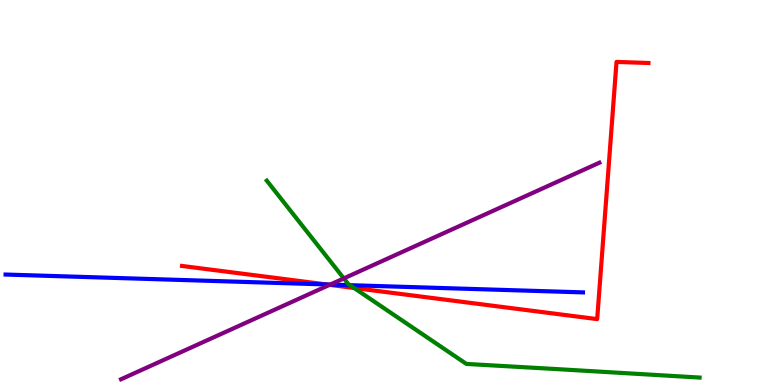[{'lines': ['blue', 'red'], 'intersections': [{'x': 4.21, 'y': 2.61}]}, {'lines': ['green', 'red'], 'intersections': [{'x': 4.57, 'y': 2.52}]}, {'lines': ['purple', 'red'], 'intersections': [{'x': 4.25, 'y': 2.6}]}, {'lines': ['blue', 'green'], 'intersections': [{'x': 4.52, 'y': 2.59}]}, {'lines': ['blue', 'purple'], 'intersections': [{'x': 4.26, 'y': 2.61}]}, {'lines': ['green', 'purple'], 'intersections': [{'x': 4.44, 'y': 2.77}]}]